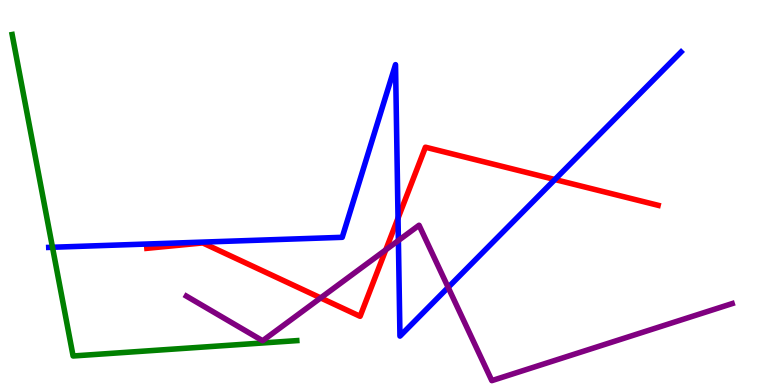[{'lines': ['blue', 'red'], 'intersections': [{'x': 5.14, 'y': 4.33}, {'x': 7.16, 'y': 5.34}]}, {'lines': ['green', 'red'], 'intersections': []}, {'lines': ['purple', 'red'], 'intersections': [{'x': 4.14, 'y': 2.26}, {'x': 4.98, 'y': 3.51}]}, {'lines': ['blue', 'green'], 'intersections': [{'x': 0.677, 'y': 3.58}]}, {'lines': ['blue', 'purple'], 'intersections': [{'x': 5.14, 'y': 3.75}, {'x': 5.78, 'y': 2.54}]}, {'lines': ['green', 'purple'], 'intersections': []}]